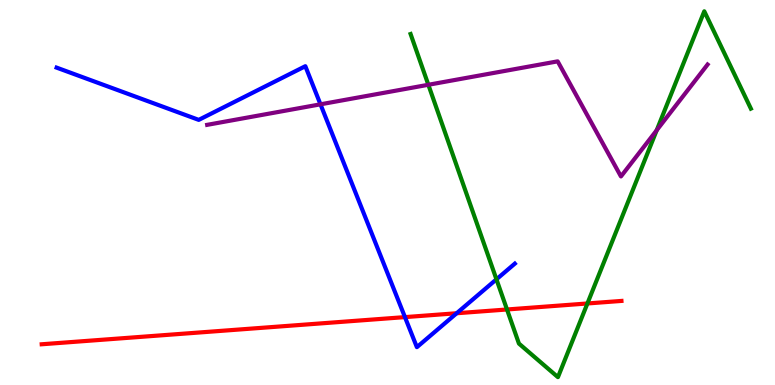[{'lines': ['blue', 'red'], 'intersections': [{'x': 5.23, 'y': 1.76}, {'x': 5.89, 'y': 1.86}]}, {'lines': ['green', 'red'], 'intersections': [{'x': 6.54, 'y': 1.96}, {'x': 7.58, 'y': 2.12}]}, {'lines': ['purple', 'red'], 'intersections': []}, {'lines': ['blue', 'green'], 'intersections': [{'x': 6.41, 'y': 2.74}]}, {'lines': ['blue', 'purple'], 'intersections': [{'x': 4.14, 'y': 7.29}]}, {'lines': ['green', 'purple'], 'intersections': [{'x': 5.53, 'y': 7.8}, {'x': 8.47, 'y': 6.62}]}]